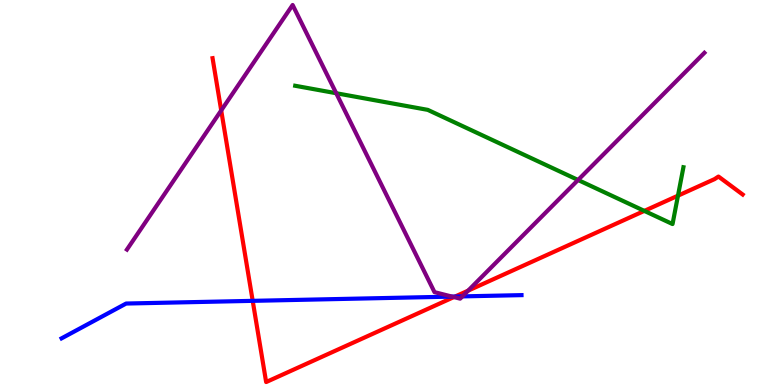[{'lines': ['blue', 'red'], 'intersections': [{'x': 3.26, 'y': 2.19}, {'x': 5.87, 'y': 2.3}]}, {'lines': ['green', 'red'], 'intersections': [{'x': 8.31, 'y': 4.52}, {'x': 8.75, 'y': 4.92}]}, {'lines': ['purple', 'red'], 'intersections': [{'x': 2.85, 'y': 7.13}, {'x': 5.86, 'y': 2.28}, {'x': 6.04, 'y': 2.45}]}, {'lines': ['blue', 'green'], 'intersections': []}, {'lines': ['blue', 'purple'], 'intersections': [{'x': 5.83, 'y': 2.3}, {'x': 5.97, 'y': 2.3}]}, {'lines': ['green', 'purple'], 'intersections': [{'x': 4.34, 'y': 7.58}, {'x': 7.46, 'y': 5.33}]}]